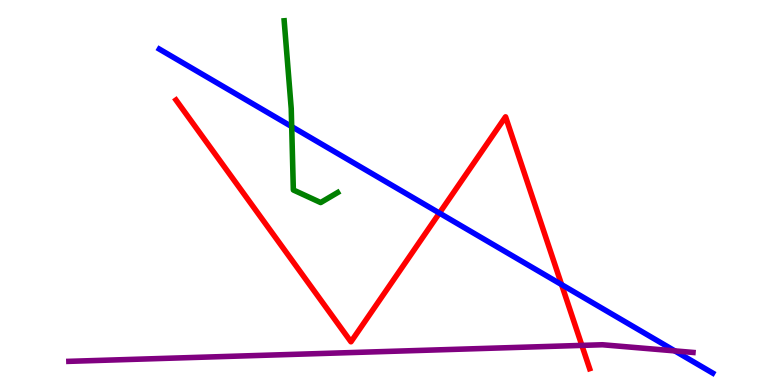[{'lines': ['blue', 'red'], 'intersections': [{'x': 5.67, 'y': 4.47}, {'x': 7.25, 'y': 2.61}]}, {'lines': ['green', 'red'], 'intersections': []}, {'lines': ['purple', 'red'], 'intersections': [{'x': 7.51, 'y': 1.03}]}, {'lines': ['blue', 'green'], 'intersections': [{'x': 3.76, 'y': 6.71}]}, {'lines': ['blue', 'purple'], 'intersections': [{'x': 8.71, 'y': 0.886}]}, {'lines': ['green', 'purple'], 'intersections': []}]